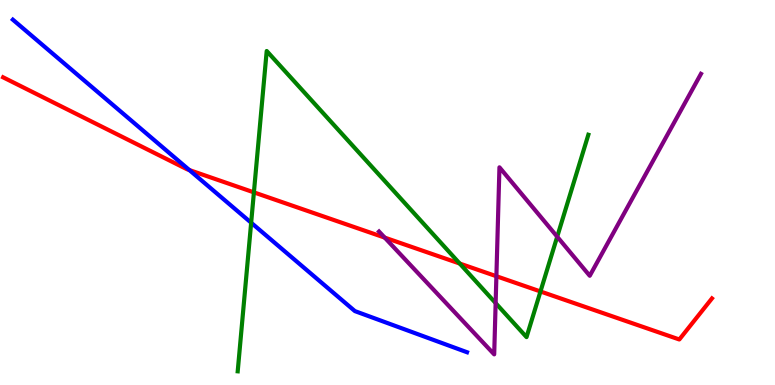[{'lines': ['blue', 'red'], 'intersections': [{'x': 2.44, 'y': 5.58}]}, {'lines': ['green', 'red'], 'intersections': [{'x': 3.28, 'y': 5.0}, {'x': 5.93, 'y': 3.15}, {'x': 6.97, 'y': 2.43}]}, {'lines': ['purple', 'red'], 'intersections': [{'x': 4.96, 'y': 3.83}, {'x': 6.41, 'y': 2.83}]}, {'lines': ['blue', 'green'], 'intersections': [{'x': 3.24, 'y': 4.22}]}, {'lines': ['blue', 'purple'], 'intersections': []}, {'lines': ['green', 'purple'], 'intersections': [{'x': 6.4, 'y': 2.13}, {'x': 7.19, 'y': 3.85}]}]